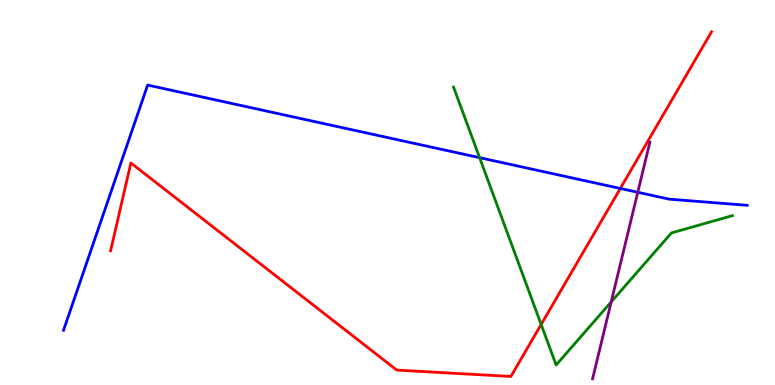[{'lines': ['blue', 'red'], 'intersections': [{'x': 8.0, 'y': 5.1}]}, {'lines': ['green', 'red'], 'intersections': [{'x': 6.98, 'y': 1.57}]}, {'lines': ['purple', 'red'], 'intersections': []}, {'lines': ['blue', 'green'], 'intersections': [{'x': 6.19, 'y': 5.9}]}, {'lines': ['blue', 'purple'], 'intersections': [{'x': 8.23, 'y': 5.01}]}, {'lines': ['green', 'purple'], 'intersections': [{'x': 7.89, 'y': 2.16}]}]